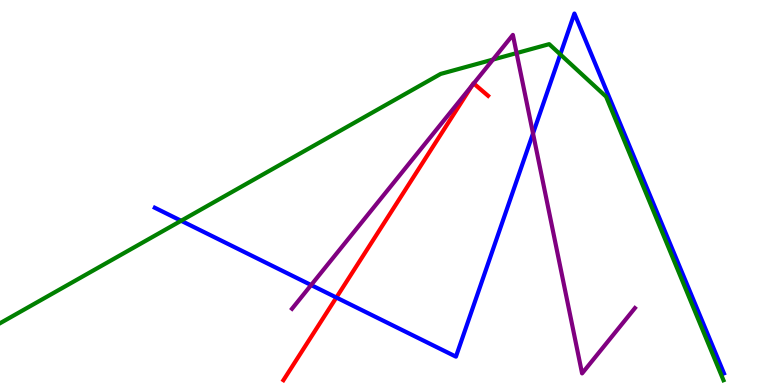[{'lines': ['blue', 'red'], 'intersections': [{'x': 4.34, 'y': 2.27}]}, {'lines': ['green', 'red'], 'intersections': []}, {'lines': ['purple', 'red'], 'intersections': [{'x': 6.09, 'y': 7.79}, {'x': 6.11, 'y': 7.83}]}, {'lines': ['blue', 'green'], 'intersections': [{'x': 2.34, 'y': 4.27}, {'x': 7.23, 'y': 8.59}]}, {'lines': ['blue', 'purple'], 'intersections': [{'x': 4.01, 'y': 2.6}, {'x': 6.88, 'y': 6.53}]}, {'lines': ['green', 'purple'], 'intersections': [{'x': 6.36, 'y': 8.45}, {'x': 6.67, 'y': 8.62}]}]